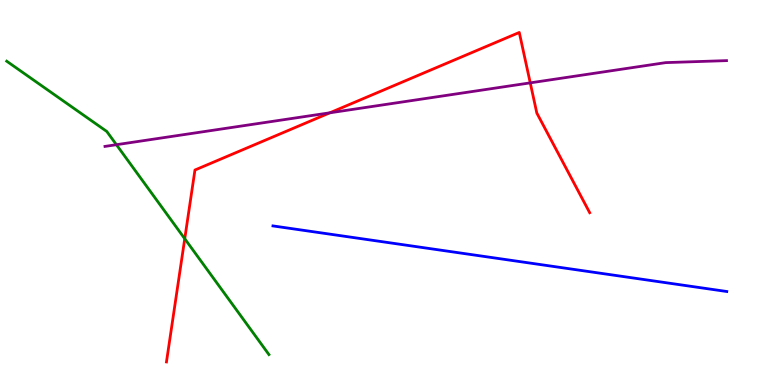[{'lines': ['blue', 'red'], 'intersections': []}, {'lines': ['green', 'red'], 'intersections': [{'x': 2.38, 'y': 3.8}]}, {'lines': ['purple', 'red'], 'intersections': [{'x': 4.26, 'y': 7.07}, {'x': 6.84, 'y': 7.85}]}, {'lines': ['blue', 'green'], 'intersections': []}, {'lines': ['blue', 'purple'], 'intersections': []}, {'lines': ['green', 'purple'], 'intersections': [{'x': 1.5, 'y': 6.24}]}]